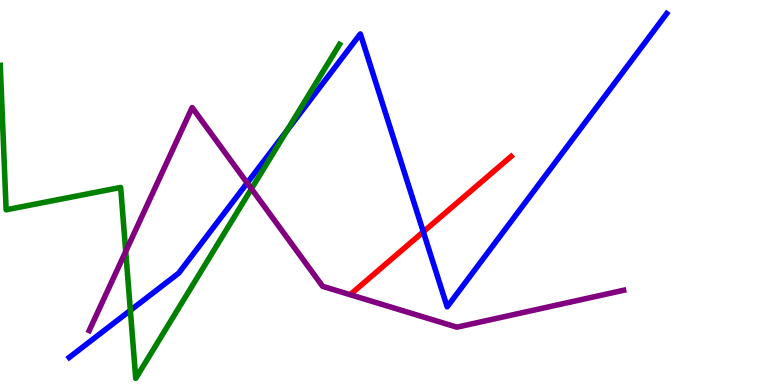[{'lines': ['blue', 'red'], 'intersections': [{'x': 5.46, 'y': 3.98}]}, {'lines': ['green', 'red'], 'intersections': []}, {'lines': ['purple', 'red'], 'intersections': []}, {'lines': ['blue', 'green'], 'intersections': [{'x': 1.68, 'y': 1.94}, {'x': 3.7, 'y': 6.61}]}, {'lines': ['blue', 'purple'], 'intersections': [{'x': 3.19, 'y': 5.25}]}, {'lines': ['green', 'purple'], 'intersections': [{'x': 1.62, 'y': 3.47}, {'x': 3.24, 'y': 5.1}]}]